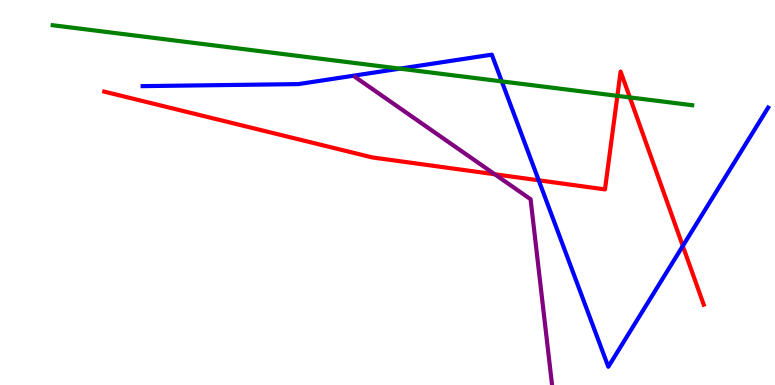[{'lines': ['blue', 'red'], 'intersections': [{'x': 6.95, 'y': 5.32}, {'x': 8.81, 'y': 3.61}]}, {'lines': ['green', 'red'], 'intersections': [{'x': 7.97, 'y': 7.51}, {'x': 8.13, 'y': 7.47}]}, {'lines': ['purple', 'red'], 'intersections': [{'x': 6.38, 'y': 5.47}]}, {'lines': ['blue', 'green'], 'intersections': [{'x': 5.16, 'y': 8.22}, {'x': 6.47, 'y': 7.89}]}, {'lines': ['blue', 'purple'], 'intersections': []}, {'lines': ['green', 'purple'], 'intersections': []}]